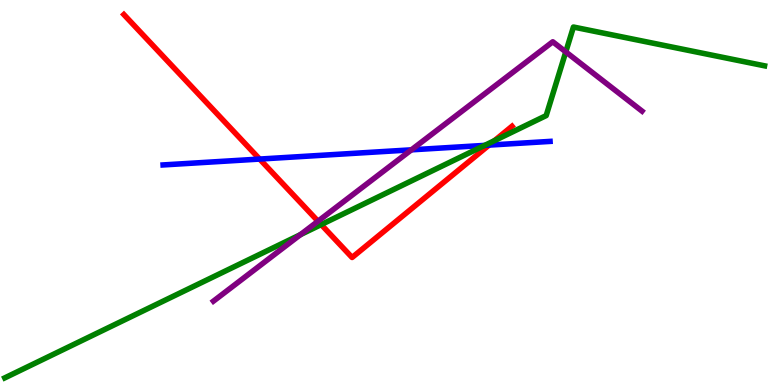[{'lines': ['blue', 'red'], 'intersections': [{'x': 3.35, 'y': 5.87}, {'x': 6.31, 'y': 6.23}]}, {'lines': ['green', 'red'], 'intersections': [{'x': 4.14, 'y': 4.17}, {'x': 6.38, 'y': 6.35}]}, {'lines': ['purple', 'red'], 'intersections': [{'x': 4.1, 'y': 4.25}]}, {'lines': ['blue', 'green'], 'intersections': [{'x': 6.25, 'y': 6.22}]}, {'lines': ['blue', 'purple'], 'intersections': [{'x': 5.31, 'y': 6.11}]}, {'lines': ['green', 'purple'], 'intersections': [{'x': 3.88, 'y': 3.91}, {'x': 7.3, 'y': 8.65}]}]